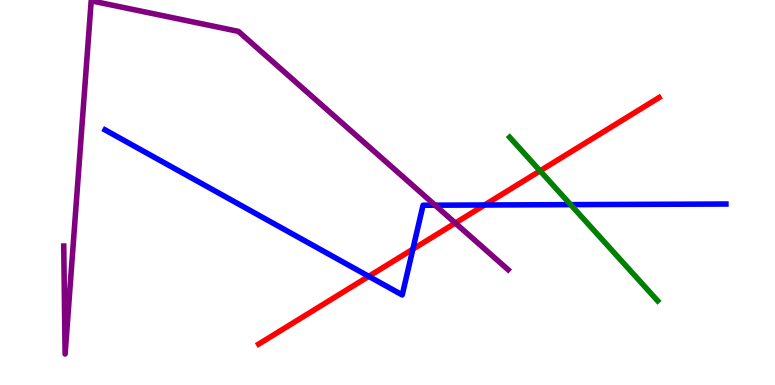[{'lines': ['blue', 'red'], 'intersections': [{'x': 4.76, 'y': 2.82}, {'x': 5.33, 'y': 3.53}, {'x': 6.25, 'y': 4.68}]}, {'lines': ['green', 'red'], 'intersections': [{'x': 6.97, 'y': 5.56}]}, {'lines': ['purple', 'red'], 'intersections': [{'x': 5.87, 'y': 4.21}]}, {'lines': ['blue', 'green'], 'intersections': [{'x': 7.36, 'y': 4.68}]}, {'lines': ['blue', 'purple'], 'intersections': [{'x': 5.61, 'y': 4.67}]}, {'lines': ['green', 'purple'], 'intersections': []}]